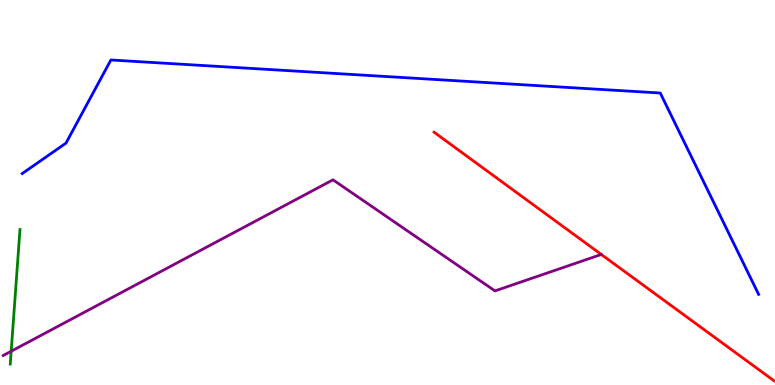[{'lines': ['blue', 'red'], 'intersections': []}, {'lines': ['green', 'red'], 'intersections': []}, {'lines': ['purple', 'red'], 'intersections': []}, {'lines': ['blue', 'green'], 'intersections': []}, {'lines': ['blue', 'purple'], 'intersections': []}, {'lines': ['green', 'purple'], 'intersections': [{'x': 0.144, 'y': 0.877}]}]